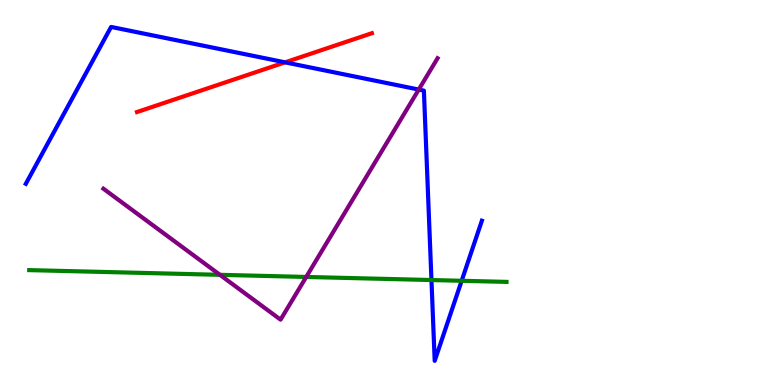[{'lines': ['blue', 'red'], 'intersections': [{'x': 3.68, 'y': 8.38}]}, {'lines': ['green', 'red'], 'intersections': []}, {'lines': ['purple', 'red'], 'intersections': []}, {'lines': ['blue', 'green'], 'intersections': [{'x': 5.57, 'y': 2.73}, {'x': 5.96, 'y': 2.71}]}, {'lines': ['blue', 'purple'], 'intersections': [{'x': 5.4, 'y': 7.67}]}, {'lines': ['green', 'purple'], 'intersections': [{'x': 2.84, 'y': 2.86}, {'x': 3.95, 'y': 2.81}]}]